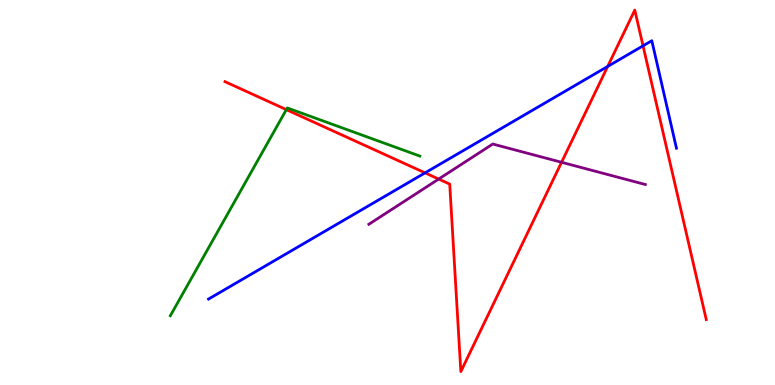[{'lines': ['blue', 'red'], 'intersections': [{'x': 5.48, 'y': 5.51}, {'x': 7.84, 'y': 8.27}, {'x': 8.3, 'y': 8.81}]}, {'lines': ['green', 'red'], 'intersections': [{'x': 3.69, 'y': 7.15}]}, {'lines': ['purple', 'red'], 'intersections': [{'x': 5.66, 'y': 5.35}, {'x': 7.25, 'y': 5.78}]}, {'lines': ['blue', 'green'], 'intersections': []}, {'lines': ['blue', 'purple'], 'intersections': []}, {'lines': ['green', 'purple'], 'intersections': []}]